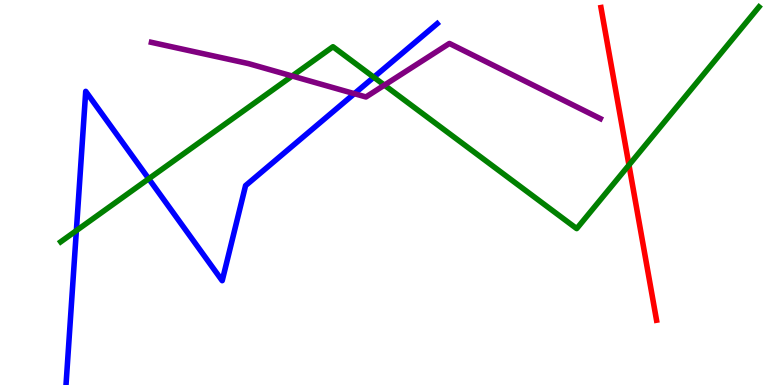[{'lines': ['blue', 'red'], 'intersections': []}, {'lines': ['green', 'red'], 'intersections': [{'x': 8.12, 'y': 5.71}]}, {'lines': ['purple', 'red'], 'intersections': []}, {'lines': ['blue', 'green'], 'intersections': [{'x': 0.985, 'y': 4.01}, {'x': 1.92, 'y': 5.36}, {'x': 4.82, 'y': 7.99}]}, {'lines': ['blue', 'purple'], 'intersections': [{'x': 4.57, 'y': 7.57}]}, {'lines': ['green', 'purple'], 'intersections': [{'x': 3.77, 'y': 8.03}, {'x': 4.96, 'y': 7.79}]}]